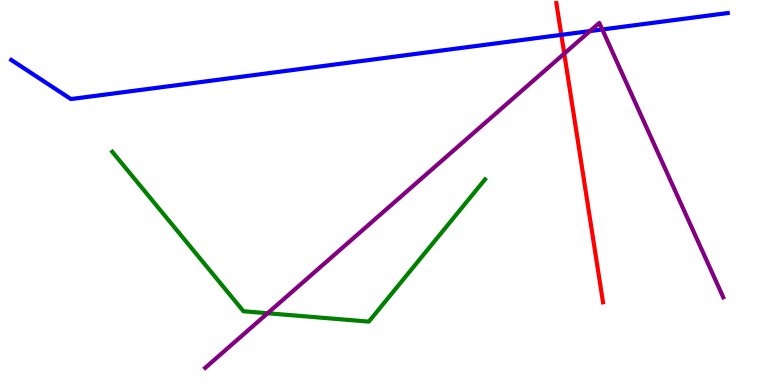[{'lines': ['blue', 'red'], 'intersections': [{'x': 7.24, 'y': 9.1}]}, {'lines': ['green', 'red'], 'intersections': []}, {'lines': ['purple', 'red'], 'intersections': [{'x': 7.28, 'y': 8.61}]}, {'lines': ['blue', 'green'], 'intersections': []}, {'lines': ['blue', 'purple'], 'intersections': [{'x': 7.61, 'y': 9.19}, {'x': 7.77, 'y': 9.23}]}, {'lines': ['green', 'purple'], 'intersections': [{'x': 3.45, 'y': 1.86}]}]